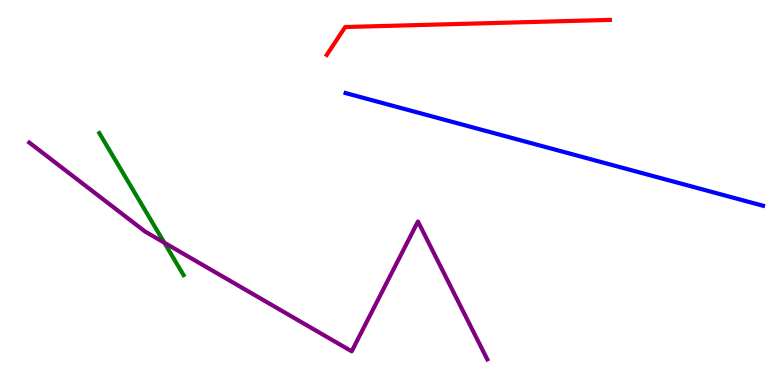[{'lines': ['blue', 'red'], 'intersections': []}, {'lines': ['green', 'red'], 'intersections': []}, {'lines': ['purple', 'red'], 'intersections': []}, {'lines': ['blue', 'green'], 'intersections': []}, {'lines': ['blue', 'purple'], 'intersections': []}, {'lines': ['green', 'purple'], 'intersections': [{'x': 2.12, 'y': 3.7}]}]